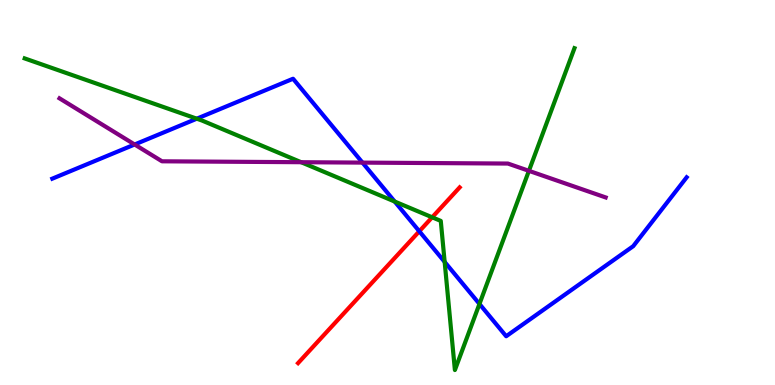[{'lines': ['blue', 'red'], 'intersections': [{'x': 5.41, 'y': 3.99}]}, {'lines': ['green', 'red'], 'intersections': [{'x': 5.58, 'y': 4.36}]}, {'lines': ['purple', 'red'], 'intersections': []}, {'lines': ['blue', 'green'], 'intersections': [{'x': 2.54, 'y': 6.92}, {'x': 5.09, 'y': 4.77}, {'x': 5.74, 'y': 3.2}, {'x': 6.19, 'y': 2.11}]}, {'lines': ['blue', 'purple'], 'intersections': [{'x': 1.74, 'y': 6.25}, {'x': 4.68, 'y': 5.78}]}, {'lines': ['green', 'purple'], 'intersections': [{'x': 3.89, 'y': 5.79}, {'x': 6.82, 'y': 5.56}]}]